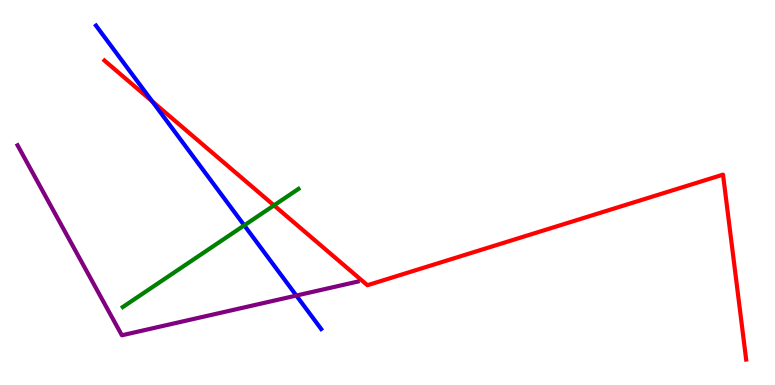[{'lines': ['blue', 'red'], 'intersections': [{'x': 1.96, 'y': 7.37}]}, {'lines': ['green', 'red'], 'intersections': [{'x': 3.54, 'y': 4.67}]}, {'lines': ['purple', 'red'], 'intersections': []}, {'lines': ['blue', 'green'], 'intersections': [{'x': 3.15, 'y': 4.15}]}, {'lines': ['blue', 'purple'], 'intersections': [{'x': 3.82, 'y': 2.32}]}, {'lines': ['green', 'purple'], 'intersections': []}]